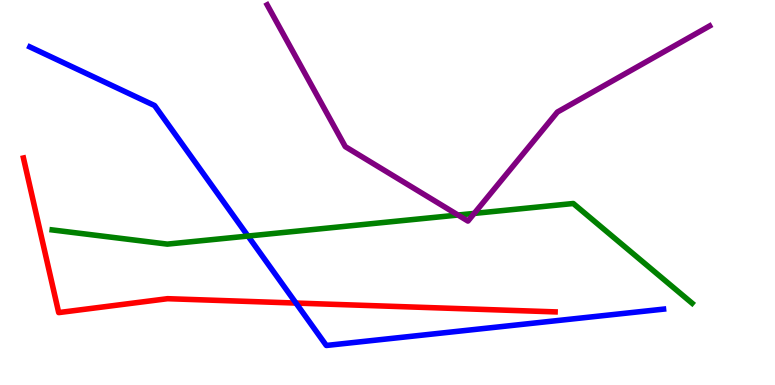[{'lines': ['blue', 'red'], 'intersections': [{'x': 3.82, 'y': 2.13}]}, {'lines': ['green', 'red'], 'intersections': []}, {'lines': ['purple', 'red'], 'intersections': []}, {'lines': ['blue', 'green'], 'intersections': [{'x': 3.2, 'y': 3.87}]}, {'lines': ['blue', 'purple'], 'intersections': []}, {'lines': ['green', 'purple'], 'intersections': [{'x': 5.91, 'y': 4.41}, {'x': 6.12, 'y': 4.46}]}]